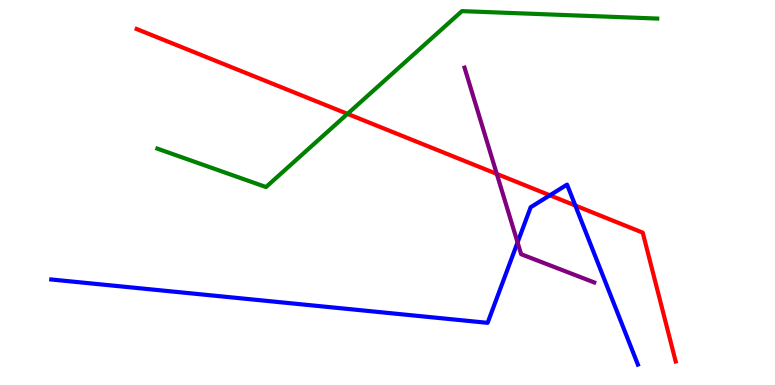[{'lines': ['blue', 'red'], 'intersections': [{'x': 7.1, 'y': 4.93}, {'x': 7.42, 'y': 4.66}]}, {'lines': ['green', 'red'], 'intersections': [{'x': 4.48, 'y': 7.04}]}, {'lines': ['purple', 'red'], 'intersections': [{'x': 6.41, 'y': 5.48}]}, {'lines': ['blue', 'green'], 'intersections': []}, {'lines': ['blue', 'purple'], 'intersections': [{'x': 6.68, 'y': 3.7}]}, {'lines': ['green', 'purple'], 'intersections': []}]